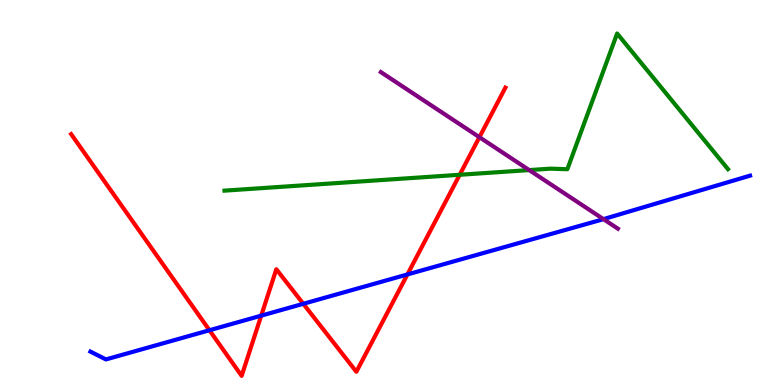[{'lines': ['blue', 'red'], 'intersections': [{'x': 2.7, 'y': 1.42}, {'x': 3.37, 'y': 1.8}, {'x': 3.91, 'y': 2.11}, {'x': 5.26, 'y': 2.87}]}, {'lines': ['green', 'red'], 'intersections': [{'x': 5.93, 'y': 5.46}]}, {'lines': ['purple', 'red'], 'intersections': [{'x': 6.19, 'y': 6.44}]}, {'lines': ['blue', 'green'], 'intersections': []}, {'lines': ['blue', 'purple'], 'intersections': [{'x': 7.79, 'y': 4.31}]}, {'lines': ['green', 'purple'], 'intersections': [{'x': 6.83, 'y': 5.58}]}]